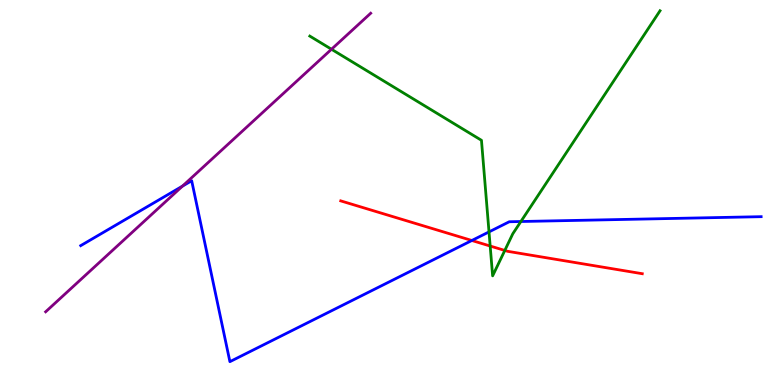[{'lines': ['blue', 'red'], 'intersections': [{'x': 6.09, 'y': 3.75}]}, {'lines': ['green', 'red'], 'intersections': [{'x': 6.32, 'y': 3.61}, {'x': 6.51, 'y': 3.49}]}, {'lines': ['purple', 'red'], 'intersections': []}, {'lines': ['blue', 'green'], 'intersections': [{'x': 6.31, 'y': 3.98}, {'x': 6.72, 'y': 4.25}]}, {'lines': ['blue', 'purple'], 'intersections': [{'x': 2.35, 'y': 5.17}]}, {'lines': ['green', 'purple'], 'intersections': [{'x': 4.28, 'y': 8.72}]}]